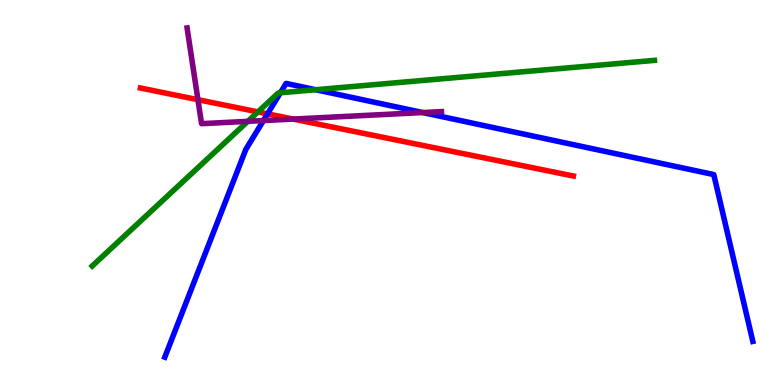[{'lines': ['blue', 'red'], 'intersections': [{'x': 3.45, 'y': 7.04}]}, {'lines': ['green', 'red'], 'intersections': [{'x': 3.33, 'y': 7.09}]}, {'lines': ['purple', 'red'], 'intersections': [{'x': 2.55, 'y': 7.41}, {'x': 3.78, 'y': 6.91}]}, {'lines': ['blue', 'green'], 'intersections': [{'x': 3.62, 'y': 7.59}, {'x': 4.07, 'y': 7.67}]}, {'lines': ['blue', 'purple'], 'intersections': [{'x': 3.4, 'y': 6.87}, {'x': 5.45, 'y': 7.08}]}, {'lines': ['green', 'purple'], 'intersections': [{'x': 3.2, 'y': 6.85}]}]